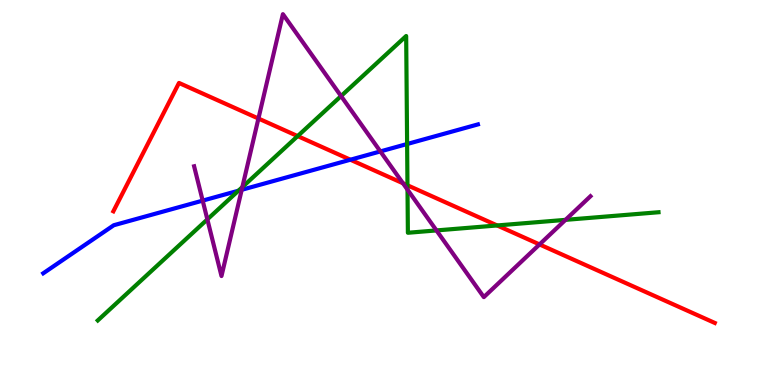[{'lines': ['blue', 'red'], 'intersections': [{'x': 4.52, 'y': 5.85}]}, {'lines': ['green', 'red'], 'intersections': [{'x': 3.84, 'y': 6.47}, {'x': 5.26, 'y': 5.19}, {'x': 6.42, 'y': 4.14}]}, {'lines': ['purple', 'red'], 'intersections': [{'x': 3.33, 'y': 6.92}, {'x': 5.2, 'y': 5.24}, {'x': 6.96, 'y': 3.65}]}, {'lines': ['blue', 'green'], 'intersections': [{'x': 3.08, 'y': 5.05}, {'x': 5.25, 'y': 6.26}]}, {'lines': ['blue', 'purple'], 'intersections': [{'x': 2.62, 'y': 4.79}, {'x': 3.12, 'y': 5.07}, {'x': 4.91, 'y': 6.07}]}, {'lines': ['green', 'purple'], 'intersections': [{'x': 2.68, 'y': 4.3}, {'x': 3.13, 'y': 5.14}, {'x': 4.4, 'y': 7.5}, {'x': 5.26, 'y': 5.07}, {'x': 5.63, 'y': 4.01}, {'x': 7.3, 'y': 4.29}]}]